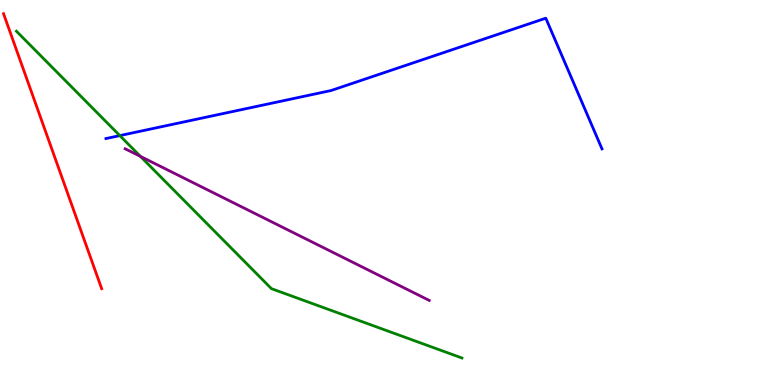[{'lines': ['blue', 'red'], 'intersections': []}, {'lines': ['green', 'red'], 'intersections': []}, {'lines': ['purple', 'red'], 'intersections': []}, {'lines': ['blue', 'green'], 'intersections': [{'x': 1.55, 'y': 6.48}]}, {'lines': ['blue', 'purple'], 'intersections': []}, {'lines': ['green', 'purple'], 'intersections': [{'x': 1.81, 'y': 5.94}]}]